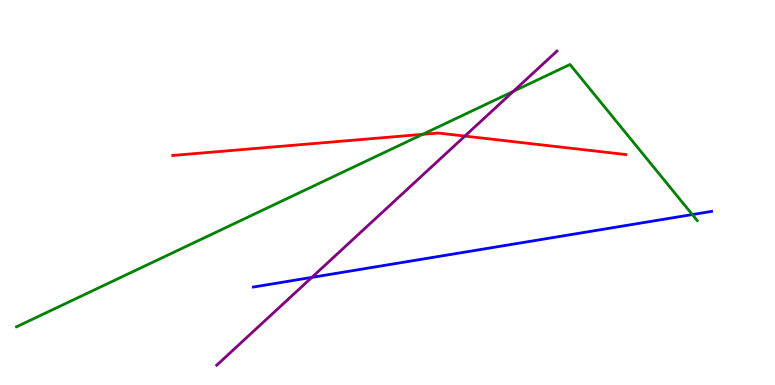[{'lines': ['blue', 'red'], 'intersections': []}, {'lines': ['green', 'red'], 'intersections': [{'x': 5.45, 'y': 6.51}]}, {'lines': ['purple', 'red'], 'intersections': [{'x': 6.0, 'y': 6.47}]}, {'lines': ['blue', 'green'], 'intersections': [{'x': 8.93, 'y': 4.43}]}, {'lines': ['blue', 'purple'], 'intersections': [{'x': 4.02, 'y': 2.8}]}, {'lines': ['green', 'purple'], 'intersections': [{'x': 6.62, 'y': 7.63}]}]